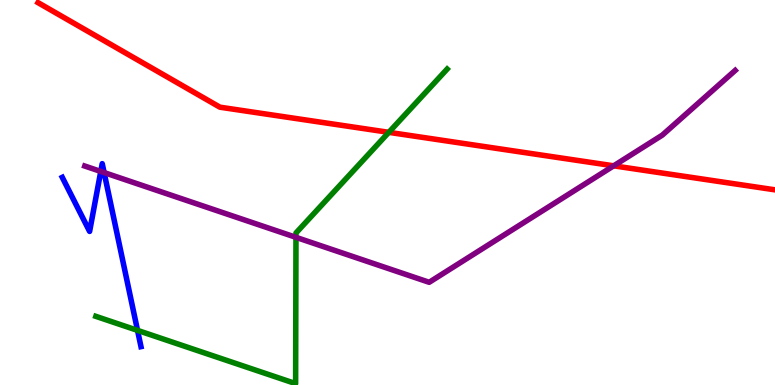[{'lines': ['blue', 'red'], 'intersections': []}, {'lines': ['green', 'red'], 'intersections': [{'x': 5.02, 'y': 6.56}]}, {'lines': ['purple', 'red'], 'intersections': [{'x': 7.92, 'y': 5.69}]}, {'lines': ['blue', 'green'], 'intersections': [{'x': 1.77, 'y': 1.42}]}, {'lines': ['blue', 'purple'], 'intersections': [{'x': 1.3, 'y': 5.55}, {'x': 1.34, 'y': 5.52}]}, {'lines': ['green', 'purple'], 'intersections': [{'x': 3.82, 'y': 3.84}]}]